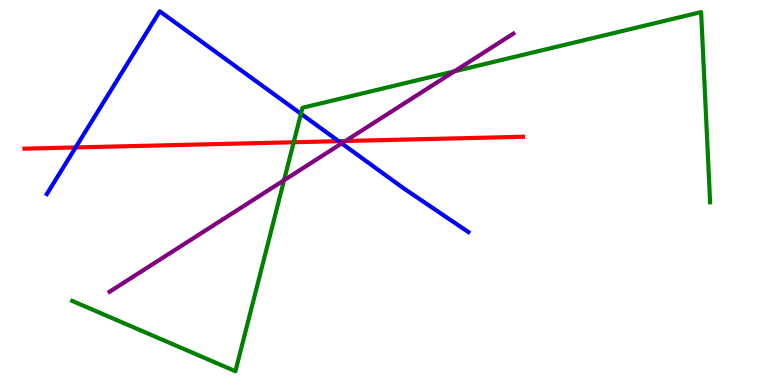[{'lines': ['blue', 'red'], 'intersections': [{'x': 0.976, 'y': 6.17}, {'x': 4.37, 'y': 6.33}]}, {'lines': ['green', 'red'], 'intersections': [{'x': 3.79, 'y': 6.31}]}, {'lines': ['purple', 'red'], 'intersections': [{'x': 4.46, 'y': 6.34}]}, {'lines': ['blue', 'green'], 'intersections': [{'x': 3.88, 'y': 7.04}]}, {'lines': ['blue', 'purple'], 'intersections': [{'x': 4.41, 'y': 6.28}]}, {'lines': ['green', 'purple'], 'intersections': [{'x': 3.66, 'y': 5.32}, {'x': 5.86, 'y': 8.15}]}]